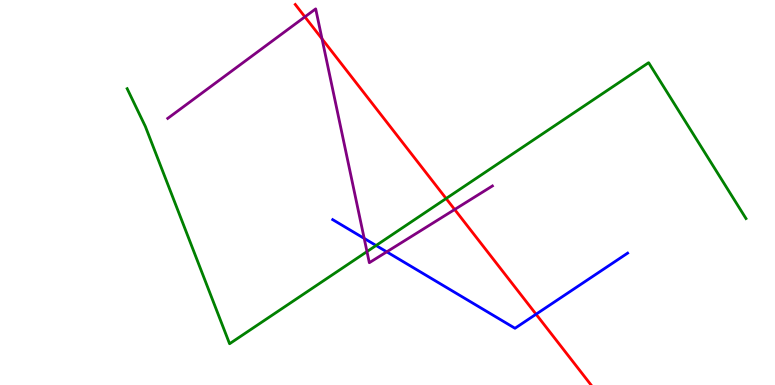[{'lines': ['blue', 'red'], 'intersections': [{'x': 6.92, 'y': 1.84}]}, {'lines': ['green', 'red'], 'intersections': [{'x': 5.76, 'y': 4.84}]}, {'lines': ['purple', 'red'], 'intersections': [{'x': 3.93, 'y': 9.56}, {'x': 4.16, 'y': 8.99}, {'x': 5.87, 'y': 4.56}]}, {'lines': ['blue', 'green'], 'intersections': [{'x': 4.85, 'y': 3.62}]}, {'lines': ['blue', 'purple'], 'intersections': [{'x': 4.7, 'y': 3.81}, {'x': 4.99, 'y': 3.46}]}, {'lines': ['green', 'purple'], 'intersections': [{'x': 4.74, 'y': 3.47}]}]